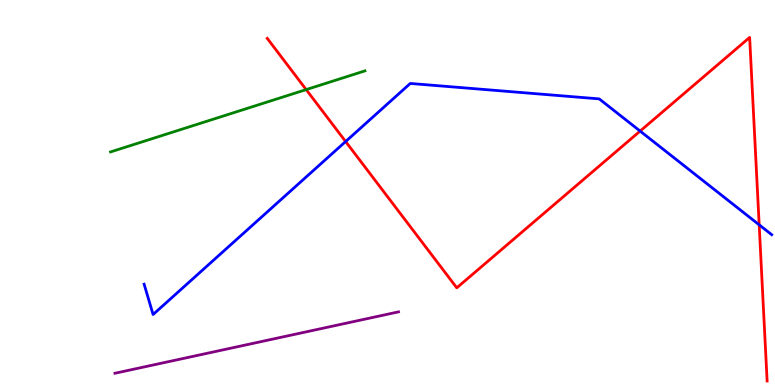[{'lines': ['blue', 'red'], 'intersections': [{'x': 4.46, 'y': 6.32}, {'x': 8.26, 'y': 6.6}, {'x': 9.8, 'y': 4.16}]}, {'lines': ['green', 'red'], 'intersections': [{'x': 3.95, 'y': 7.67}]}, {'lines': ['purple', 'red'], 'intersections': []}, {'lines': ['blue', 'green'], 'intersections': []}, {'lines': ['blue', 'purple'], 'intersections': []}, {'lines': ['green', 'purple'], 'intersections': []}]